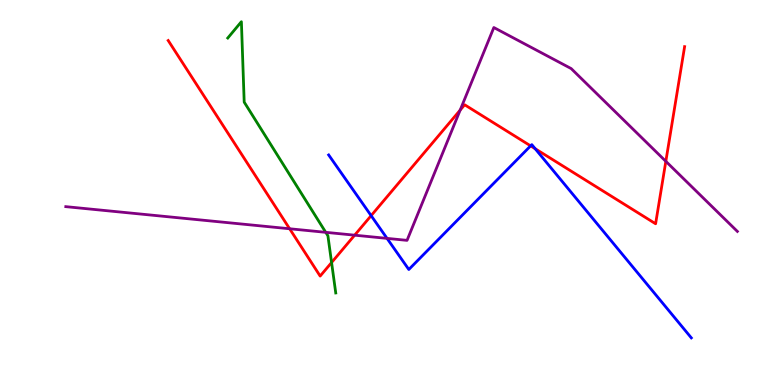[{'lines': ['blue', 'red'], 'intersections': [{'x': 4.79, 'y': 4.4}, {'x': 6.85, 'y': 6.21}, {'x': 6.91, 'y': 6.14}]}, {'lines': ['green', 'red'], 'intersections': [{'x': 4.28, 'y': 3.18}]}, {'lines': ['purple', 'red'], 'intersections': [{'x': 3.74, 'y': 4.06}, {'x': 4.58, 'y': 3.89}, {'x': 5.94, 'y': 7.14}, {'x': 8.59, 'y': 5.81}]}, {'lines': ['blue', 'green'], 'intersections': []}, {'lines': ['blue', 'purple'], 'intersections': [{'x': 4.99, 'y': 3.81}]}, {'lines': ['green', 'purple'], 'intersections': [{'x': 4.2, 'y': 3.97}]}]